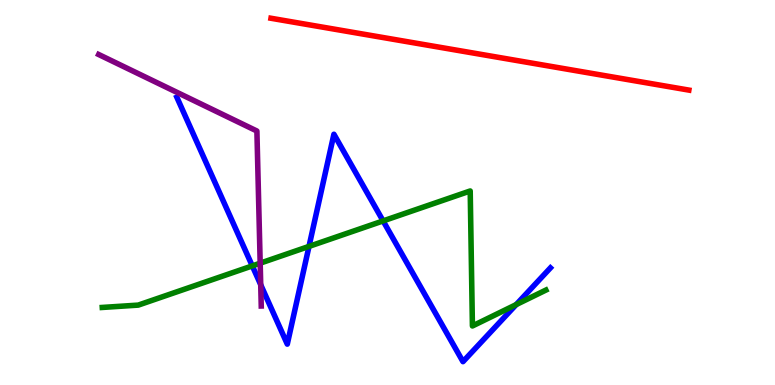[{'lines': ['blue', 'red'], 'intersections': []}, {'lines': ['green', 'red'], 'intersections': []}, {'lines': ['purple', 'red'], 'intersections': []}, {'lines': ['blue', 'green'], 'intersections': [{'x': 3.26, 'y': 3.09}, {'x': 3.99, 'y': 3.6}, {'x': 4.94, 'y': 4.26}, {'x': 6.66, 'y': 2.09}]}, {'lines': ['blue', 'purple'], 'intersections': [{'x': 3.36, 'y': 2.6}]}, {'lines': ['green', 'purple'], 'intersections': [{'x': 3.36, 'y': 3.16}]}]